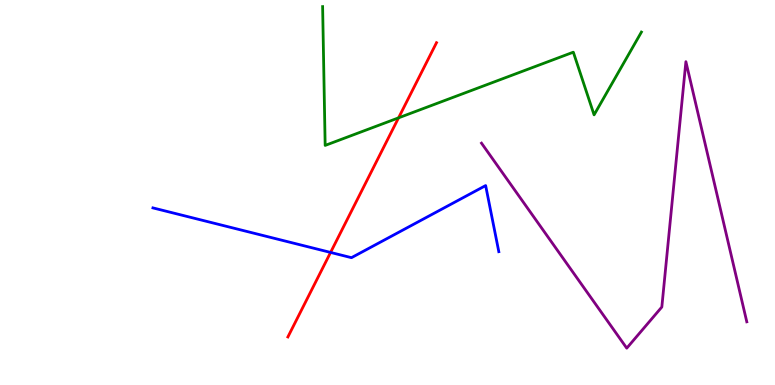[{'lines': ['blue', 'red'], 'intersections': [{'x': 4.27, 'y': 3.44}]}, {'lines': ['green', 'red'], 'intersections': [{'x': 5.14, 'y': 6.94}]}, {'lines': ['purple', 'red'], 'intersections': []}, {'lines': ['blue', 'green'], 'intersections': []}, {'lines': ['blue', 'purple'], 'intersections': []}, {'lines': ['green', 'purple'], 'intersections': []}]